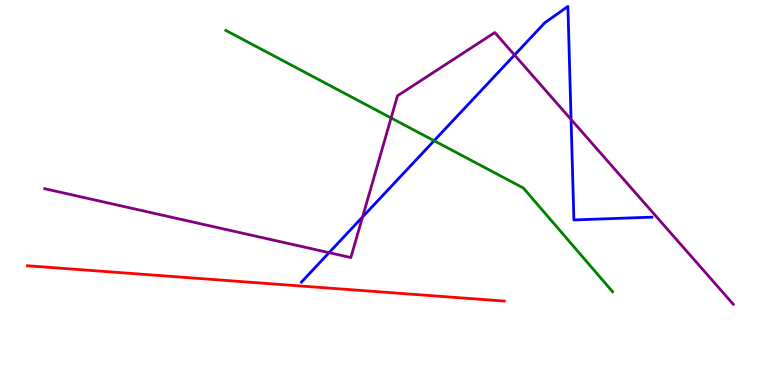[{'lines': ['blue', 'red'], 'intersections': []}, {'lines': ['green', 'red'], 'intersections': []}, {'lines': ['purple', 'red'], 'intersections': []}, {'lines': ['blue', 'green'], 'intersections': [{'x': 5.6, 'y': 6.34}]}, {'lines': ['blue', 'purple'], 'intersections': [{'x': 4.25, 'y': 3.44}, {'x': 4.68, 'y': 4.36}, {'x': 6.64, 'y': 8.57}, {'x': 7.37, 'y': 6.9}]}, {'lines': ['green', 'purple'], 'intersections': [{'x': 5.05, 'y': 6.94}]}]